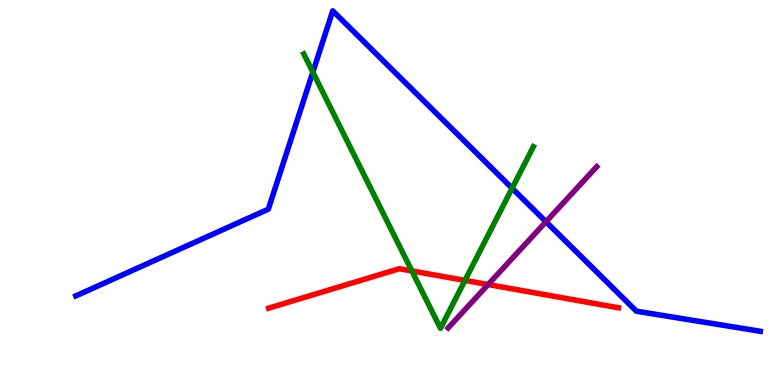[{'lines': ['blue', 'red'], 'intersections': []}, {'lines': ['green', 'red'], 'intersections': [{'x': 5.31, 'y': 2.96}, {'x': 6.0, 'y': 2.72}]}, {'lines': ['purple', 'red'], 'intersections': [{'x': 6.3, 'y': 2.61}]}, {'lines': ['blue', 'green'], 'intersections': [{'x': 4.04, 'y': 8.13}, {'x': 6.61, 'y': 5.11}]}, {'lines': ['blue', 'purple'], 'intersections': [{'x': 7.04, 'y': 4.24}]}, {'lines': ['green', 'purple'], 'intersections': []}]